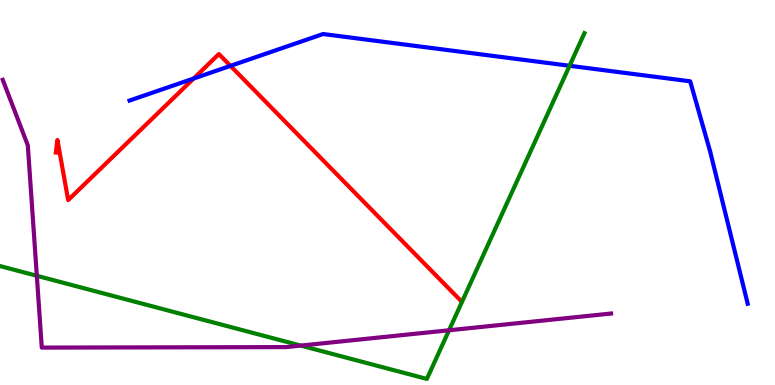[{'lines': ['blue', 'red'], 'intersections': [{'x': 2.5, 'y': 7.96}, {'x': 2.97, 'y': 8.29}]}, {'lines': ['green', 'red'], 'intersections': []}, {'lines': ['purple', 'red'], 'intersections': []}, {'lines': ['blue', 'green'], 'intersections': [{'x': 7.35, 'y': 8.29}]}, {'lines': ['blue', 'purple'], 'intersections': []}, {'lines': ['green', 'purple'], 'intersections': [{'x': 0.475, 'y': 2.84}, {'x': 3.88, 'y': 1.02}, {'x': 5.79, 'y': 1.42}]}]